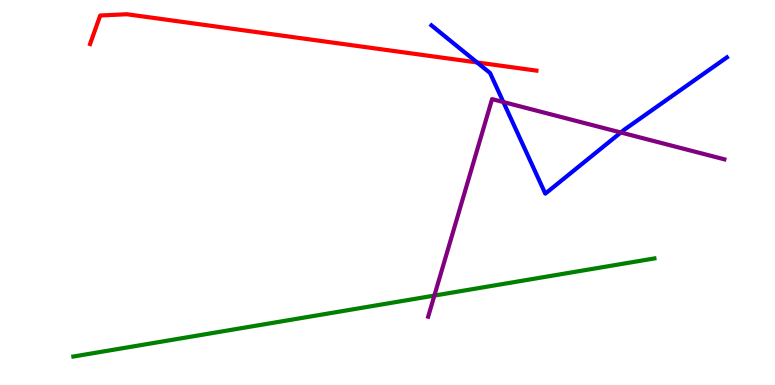[{'lines': ['blue', 'red'], 'intersections': [{'x': 6.16, 'y': 8.38}]}, {'lines': ['green', 'red'], 'intersections': []}, {'lines': ['purple', 'red'], 'intersections': []}, {'lines': ['blue', 'green'], 'intersections': []}, {'lines': ['blue', 'purple'], 'intersections': [{'x': 6.49, 'y': 7.35}, {'x': 8.01, 'y': 6.56}]}, {'lines': ['green', 'purple'], 'intersections': [{'x': 5.6, 'y': 2.32}]}]